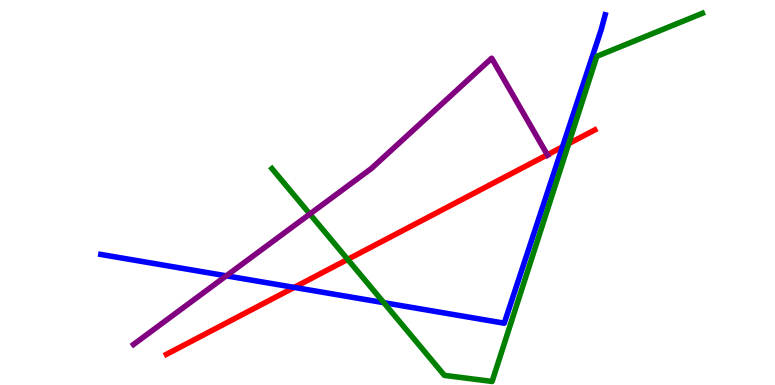[{'lines': ['blue', 'red'], 'intersections': [{'x': 3.8, 'y': 2.53}, {'x': 7.26, 'y': 6.19}]}, {'lines': ['green', 'red'], 'intersections': [{'x': 4.49, 'y': 3.26}, {'x': 7.34, 'y': 6.27}]}, {'lines': ['purple', 'red'], 'intersections': [{'x': 7.06, 'y': 5.98}]}, {'lines': ['blue', 'green'], 'intersections': [{'x': 4.95, 'y': 2.14}]}, {'lines': ['blue', 'purple'], 'intersections': [{'x': 2.92, 'y': 2.84}]}, {'lines': ['green', 'purple'], 'intersections': [{'x': 4.0, 'y': 4.44}]}]